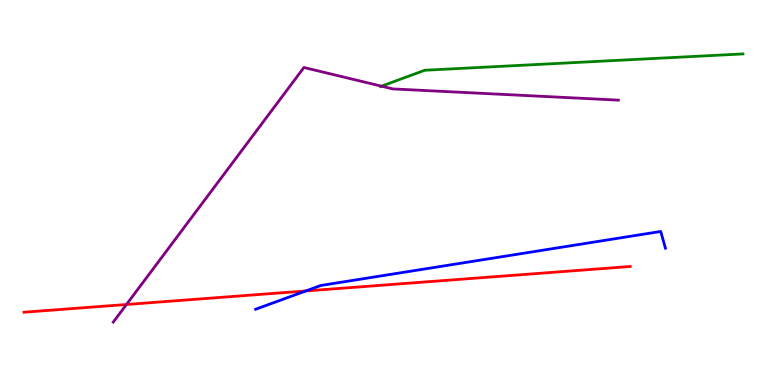[{'lines': ['blue', 'red'], 'intersections': [{'x': 3.95, 'y': 2.44}]}, {'lines': ['green', 'red'], 'intersections': []}, {'lines': ['purple', 'red'], 'intersections': [{'x': 1.63, 'y': 2.09}]}, {'lines': ['blue', 'green'], 'intersections': []}, {'lines': ['blue', 'purple'], 'intersections': []}, {'lines': ['green', 'purple'], 'intersections': [{'x': 4.92, 'y': 7.76}]}]